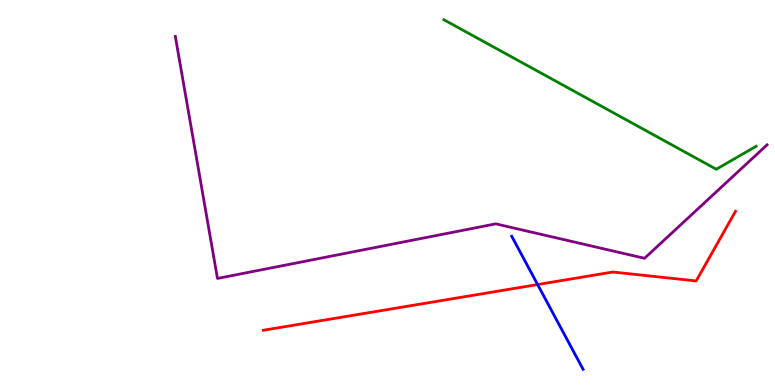[{'lines': ['blue', 'red'], 'intersections': [{'x': 6.94, 'y': 2.61}]}, {'lines': ['green', 'red'], 'intersections': []}, {'lines': ['purple', 'red'], 'intersections': []}, {'lines': ['blue', 'green'], 'intersections': []}, {'lines': ['blue', 'purple'], 'intersections': []}, {'lines': ['green', 'purple'], 'intersections': []}]